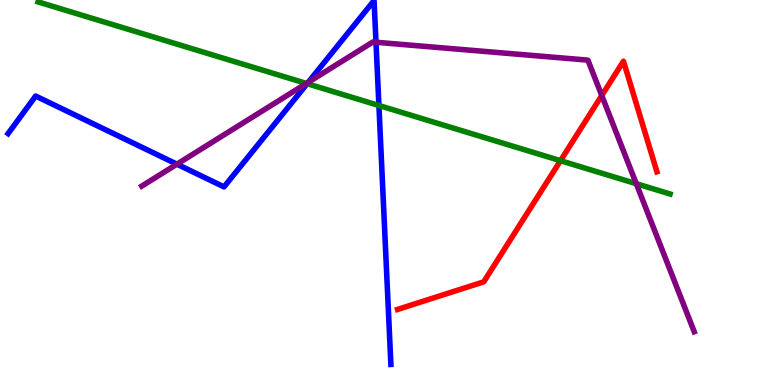[{'lines': ['blue', 'red'], 'intersections': []}, {'lines': ['green', 'red'], 'intersections': [{'x': 7.23, 'y': 5.83}]}, {'lines': ['purple', 'red'], 'intersections': [{'x': 7.76, 'y': 7.52}]}, {'lines': ['blue', 'green'], 'intersections': [{'x': 3.96, 'y': 7.83}, {'x': 4.89, 'y': 7.26}]}, {'lines': ['blue', 'purple'], 'intersections': [{'x': 2.28, 'y': 5.74}, {'x': 3.98, 'y': 7.86}, {'x': 4.85, 'y': 8.9}]}, {'lines': ['green', 'purple'], 'intersections': [{'x': 3.95, 'y': 7.83}, {'x': 8.21, 'y': 5.23}]}]